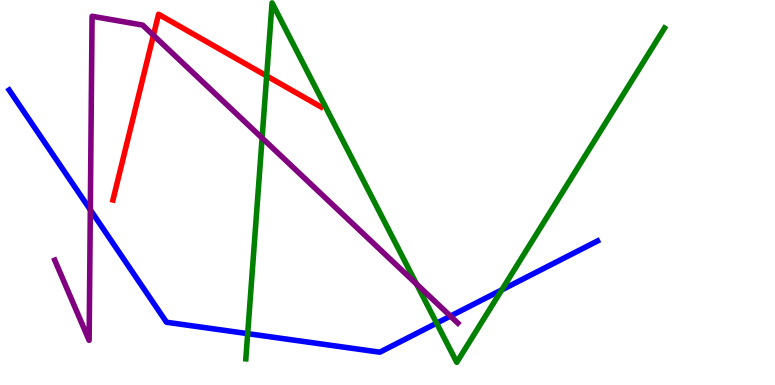[{'lines': ['blue', 'red'], 'intersections': []}, {'lines': ['green', 'red'], 'intersections': [{'x': 3.44, 'y': 8.03}]}, {'lines': ['purple', 'red'], 'intersections': [{'x': 1.98, 'y': 9.08}]}, {'lines': ['blue', 'green'], 'intersections': [{'x': 3.2, 'y': 1.33}, {'x': 5.63, 'y': 1.61}, {'x': 6.47, 'y': 2.47}]}, {'lines': ['blue', 'purple'], 'intersections': [{'x': 1.17, 'y': 4.55}, {'x': 5.81, 'y': 1.79}]}, {'lines': ['green', 'purple'], 'intersections': [{'x': 3.38, 'y': 6.41}, {'x': 5.37, 'y': 2.62}]}]